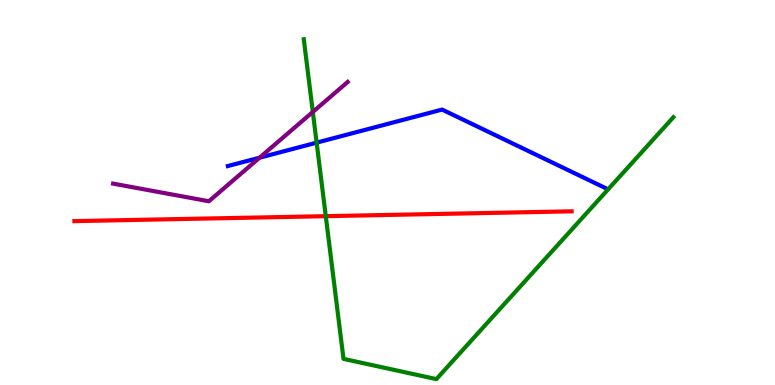[{'lines': ['blue', 'red'], 'intersections': []}, {'lines': ['green', 'red'], 'intersections': [{'x': 4.2, 'y': 4.39}]}, {'lines': ['purple', 'red'], 'intersections': []}, {'lines': ['blue', 'green'], 'intersections': [{'x': 4.09, 'y': 6.29}]}, {'lines': ['blue', 'purple'], 'intersections': [{'x': 3.35, 'y': 5.9}]}, {'lines': ['green', 'purple'], 'intersections': [{'x': 4.04, 'y': 7.09}]}]